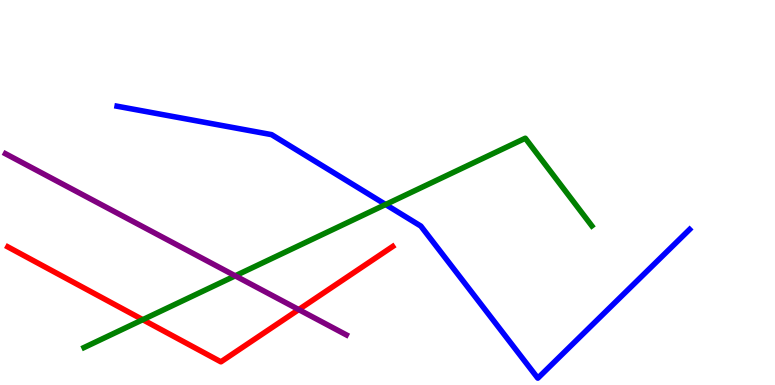[{'lines': ['blue', 'red'], 'intersections': []}, {'lines': ['green', 'red'], 'intersections': [{'x': 1.84, 'y': 1.7}]}, {'lines': ['purple', 'red'], 'intersections': [{'x': 3.85, 'y': 1.96}]}, {'lines': ['blue', 'green'], 'intersections': [{'x': 4.98, 'y': 4.69}]}, {'lines': ['blue', 'purple'], 'intersections': []}, {'lines': ['green', 'purple'], 'intersections': [{'x': 3.04, 'y': 2.84}]}]